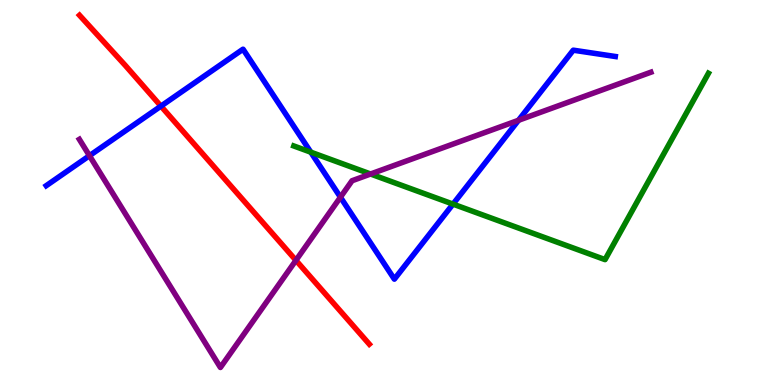[{'lines': ['blue', 'red'], 'intersections': [{'x': 2.08, 'y': 7.24}]}, {'lines': ['green', 'red'], 'intersections': []}, {'lines': ['purple', 'red'], 'intersections': [{'x': 3.82, 'y': 3.24}]}, {'lines': ['blue', 'green'], 'intersections': [{'x': 4.01, 'y': 6.05}, {'x': 5.85, 'y': 4.7}]}, {'lines': ['blue', 'purple'], 'intersections': [{'x': 1.15, 'y': 5.96}, {'x': 4.39, 'y': 4.88}, {'x': 6.69, 'y': 6.88}]}, {'lines': ['green', 'purple'], 'intersections': [{'x': 4.78, 'y': 5.48}]}]